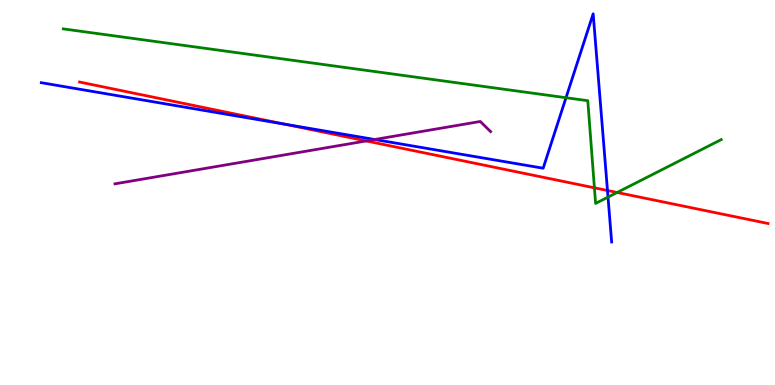[{'lines': ['blue', 'red'], 'intersections': [{'x': 3.67, 'y': 6.78}, {'x': 7.84, 'y': 5.05}]}, {'lines': ['green', 'red'], 'intersections': [{'x': 7.67, 'y': 5.12}, {'x': 7.96, 'y': 5.0}]}, {'lines': ['purple', 'red'], 'intersections': [{'x': 4.73, 'y': 6.34}]}, {'lines': ['blue', 'green'], 'intersections': [{'x': 7.3, 'y': 7.46}, {'x': 7.85, 'y': 4.88}]}, {'lines': ['blue', 'purple'], 'intersections': [{'x': 4.83, 'y': 6.38}]}, {'lines': ['green', 'purple'], 'intersections': []}]